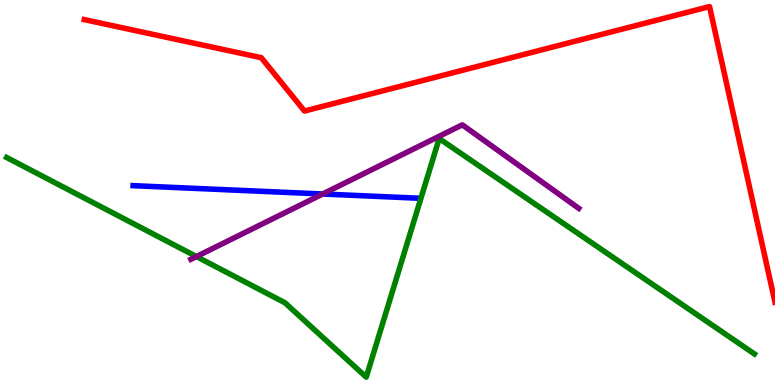[{'lines': ['blue', 'red'], 'intersections': []}, {'lines': ['green', 'red'], 'intersections': []}, {'lines': ['purple', 'red'], 'intersections': []}, {'lines': ['blue', 'green'], 'intersections': []}, {'lines': ['blue', 'purple'], 'intersections': [{'x': 4.16, 'y': 4.96}]}, {'lines': ['green', 'purple'], 'intersections': [{'x': 2.53, 'y': 3.34}]}]